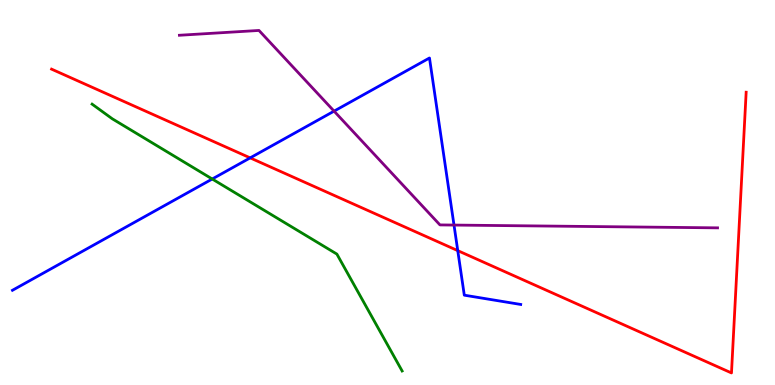[{'lines': ['blue', 'red'], 'intersections': [{'x': 3.23, 'y': 5.9}, {'x': 5.91, 'y': 3.49}]}, {'lines': ['green', 'red'], 'intersections': []}, {'lines': ['purple', 'red'], 'intersections': []}, {'lines': ['blue', 'green'], 'intersections': [{'x': 2.74, 'y': 5.35}]}, {'lines': ['blue', 'purple'], 'intersections': [{'x': 4.31, 'y': 7.11}, {'x': 5.86, 'y': 4.15}]}, {'lines': ['green', 'purple'], 'intersections': []}]